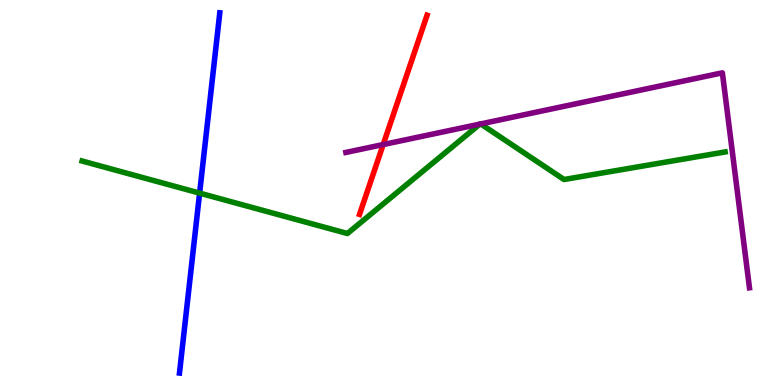[{'lines': ['blue', 'red'], 'intersections': []}, {'lines': ['green', 'red'], 'intersections': []}, {'lines': ['purple', 'red'], 'intersections': [{'x': 4.94, 'y': 6.25}]}, {'lines': ['blue', 'green'], 'intersections': [{'x': 2.58, 'y': 4.98}]}, {'lines': ['blue', 'purple'], 'intersections': []}, {'lines': ['green', 'purple'], 'intersections': [{'x': 6.19, 'y': 6.78}, {'x': 6.2, 'y': 6.78}]}]